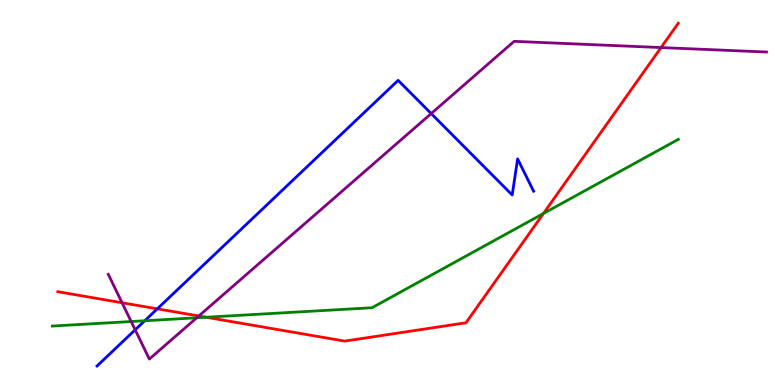[{'lines': ['blue', 'red'], 'intersections': [{'x': 2.03, 'y': 1.98}]}, {'lines': ['green', 'red'], 'intersections': [{'x': 2.66, 'y': 1.76}, {'x': 7.01, 'y': 4.45}]}, {'lines': ['purple', 'red'], 'intersections': [{'x': 1.58, 'y': 2.14}, {'x': 2.57, 'y': 1.79}, {'x': 8.53, 'y': 8.76}]}, {'lines': ['blue', 'green'], 'intersections': [{'x': 1.87, 'y': 1.67}]}, {'lines': ['blue', 'purple'], 'intersections': [{'x': 1.74, 'y': 1.43}, {'x': 5.56, 'y': 7.05}]}, {'lines': ['green', 'purple'], 'intersections': [{'x': 1.69, 'y': 1.65}, {'x': 2.54, 'y': 1.75}]}]